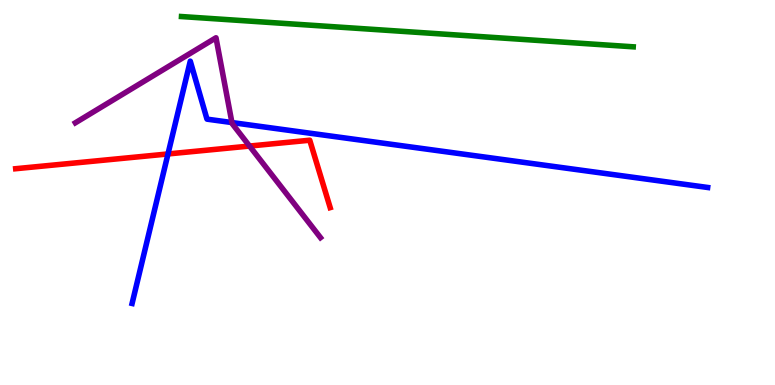[{'lines': ['blue', 'red'], 'intersections': [{'x': 2.17, 'y': 6.0}]}, {'lines': ['green', 'red'], 'intersections': []}, {'lines': ['purple', 'red'], 'intersections': [{'x': 3.22, 'y': 6.21}]}, {'lines': ['blue', 'green'], 'intersections': []}, {'lines': ['blue', 'purple'], 'intersections': [{'x': 2.99, 'y': 6.82}]}, {'lines': ['green', 'purple'], 'intersections': []}]